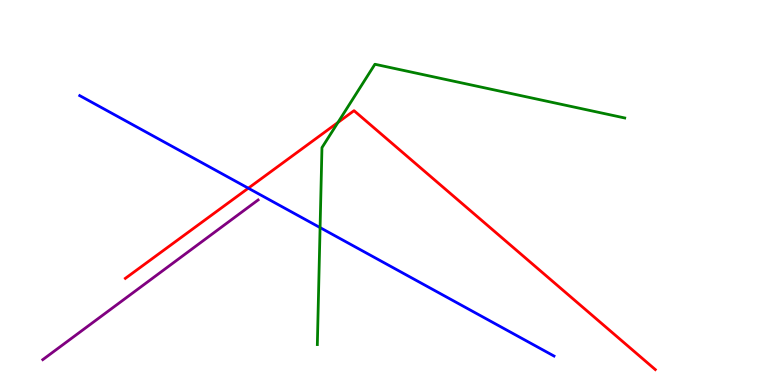[{'lines': ['blue', 'red'], 'intersections': [{'x': 3.2, 'y': 5.11}]}, {'lines': ['green', 'red'], 'intersections': [{'x': 4.36, 'y': 6.82}]}, {'lines': ['purple', 'red'], 'intersections': []}, {'lines': ['blue', 'green'], 'intersections': [{'x': 4.13, 'y': 4.09}]}, {'lines': ['blue', 'purple'], 'intersections': []}, {'lines': ['green', 'purple'], 'intersections': []}]